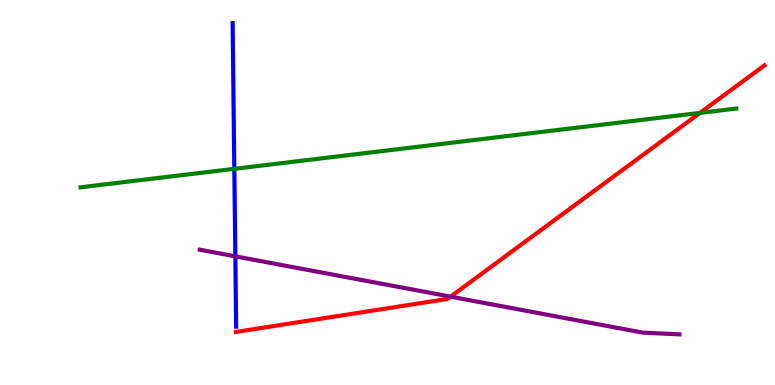[{'lines': ['blue', 'red'], 'intersections': []}, {'lines': ['green', 'red'], 'intersections': [{'x': 9.03, 'y': 7.07}]}, {'lines': ['purple', 'red'], 'intersections': [{'x': 5.81, 'y': 2.29}]}, {'lines': ['blue', 'green'], 'intersections': [{'x': 3.02, 'y': 5.61}]}, {'lines': ['blue', 'purple'], 'intersections': [{'x': 3.04, 'y': 3.34}]}, {'lines': ['green', 'purple'], 'intersections': []}]